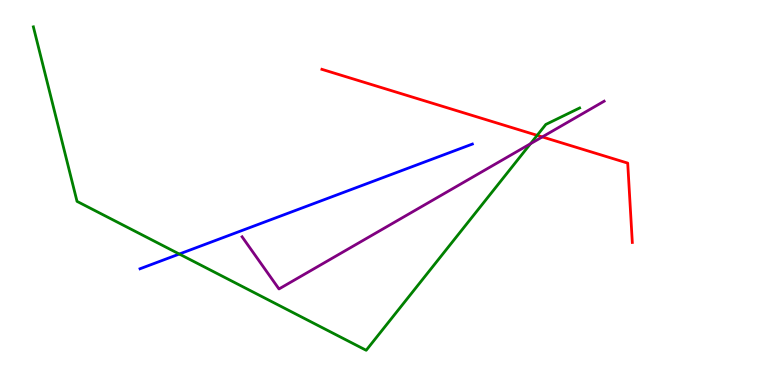[{'lines': ['blue', 'red'], 'intersections': []}, {'lines': ['green', 'red'], 'intersections': [{'x': 6.93, 'y': 6.48}]}, {'lines': ['purple', 'red'], 'intersections': [{'x': 7.0, 'y': 6.44}]}, {'lines': ['blue', 'green'], 'intersections': [{'x': 2.31, 'y': 3.4}]}, {'lines': ['blue', 'purple'], 'intersections': []}, {'lines': ['green', 'purple'], 'intersections': [{'x': 6.84, 'y': 6.27}]}]